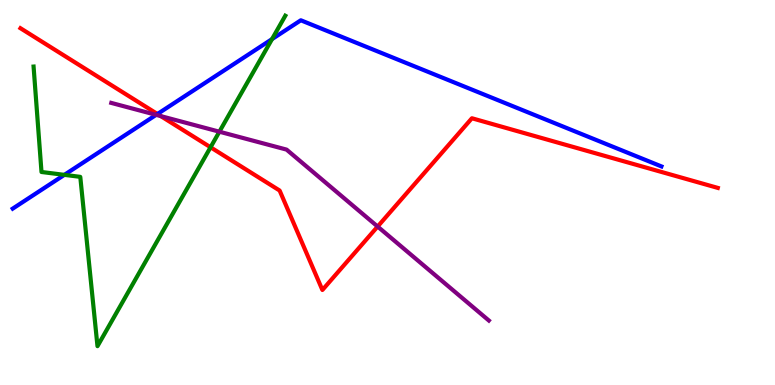[{'lines': ['blue', 'red'], 'intersections': [{'x': 2.03, 'y': 7.04}]}, {'lines': ['green', 'red'], 'intersections': [{'x': 2.72, 'y': 6.17}]}, {'lines': ['purple', 'red'], 'intersections': [{'x': 2.07, 'y': 6.98}, {'x': 4.87, 'y': 4.12}]}, {'lines': ['blue', 'green'], 'intersections': [{'x': 0.831, 'y': 5.46}, {'x': 3.51, 'y': 8.98}]}, {'lines': ['blue', 'purple'], 'intersections': [{'x': 2.01, 'y': 7.02}]}, {'lines': ['green', 'purple'], 'intersections': [{'x': 2.83, 'y': 6.58}]}]